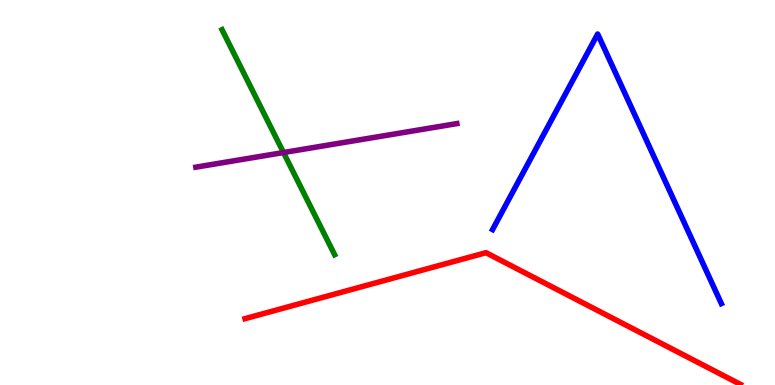[{'lines': ['blue', 'red'], 'intersections': []}, {'lines': ['green', 'red'], 'intersections': []}, {'lines': ['purple', 'red'], 'intersections': []}, {'lines': ['blue', 'green'], 'intersections': []}, {'lines': ['blue', 'purple'], 'intersections': []}, {'lines': ['green', 'purple'], 'intersections': [{'x': 3.66, 'y': 6.04}]}]